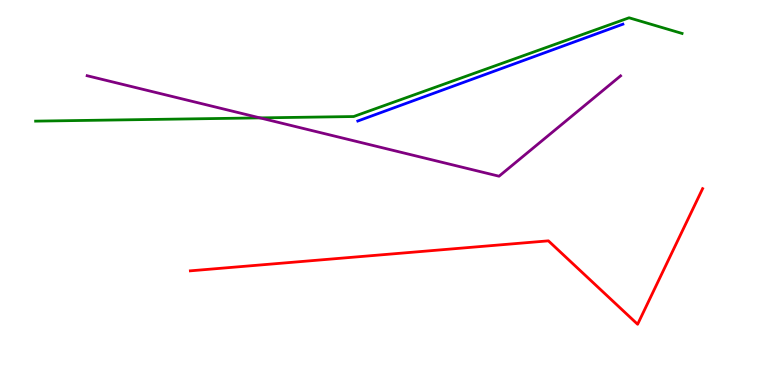[{'lines': ['blue', 'red'], 'intersections': []}, {'lines': ['green', 'red'], 'intersections': []}, {'lines': ['purple', 'red'], 'intersections': []}, {'lines': ['blue', 'green'], 'intersections': []}, {'lines': ['blue', 'purple'], 'intersections': []}, {'lines': ['green', 'purple'], 'intersections': [{'x': 3.35, 'y': 6.94}]}]